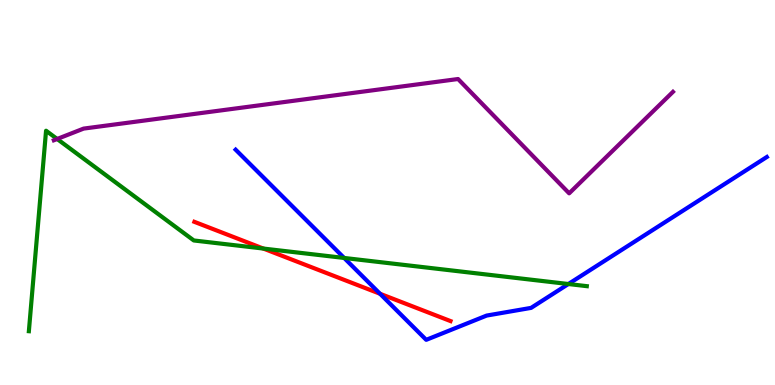[{'lines': ['blue', 'red'], 'intersections': [{'x': 4.9, 'y': 2.37}]}, {'lines': ['green', 'red'], 'intersections': [{'x': 3.4, 'y': 3.54}]}, {'lines': ['purple', 'red'], 'intersections': []}, {'lines': ['blue', 'green'], 'intersections': [{'x': 4.44, 'y': 3.3}, {'x': 7.33, 'y': 2.62}]}, {'lines': ['blue', 'purple'], 'intersections': []}, {'lines': ['green', 'purple'], 'intersections': [{'x': 0.737, 'y': 6.39}]}]